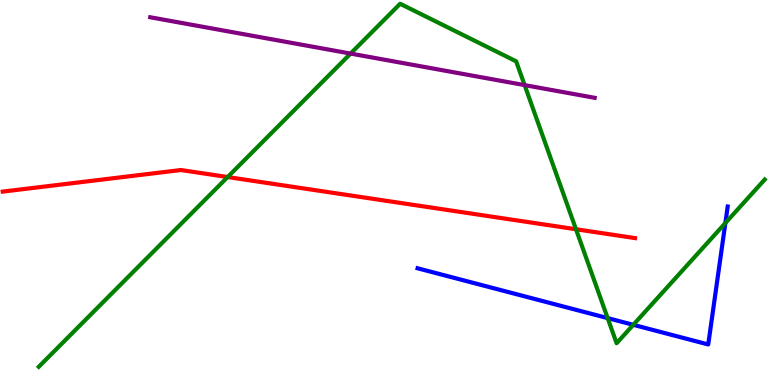[{'lines': ['blue', 'red'], 'intersections': []}, {'lines': ['green', 'red'], 'intersections': [{'x': 2.94, 'y': 5.4}, {'x': 7.43, 'y': 4.05}]}, {'lines': ['purple', 'red'], 'intersections': []}, {'lines': ['blue', 'green'], 'intersections': [{'x': 7.84, 'y': 1.74}, {'x': 8.17, 'y': 1.56}, {'x': 9.36, 'y': 4.21}]}, {'lines': ['blue', 'purple'], 'intersections': []}, {'lines': ['green', 'purple'], 'intersections': [{'x': 4.52, 'y': 8.61}, {'x': 6.77, 'y': 7.79}]}]